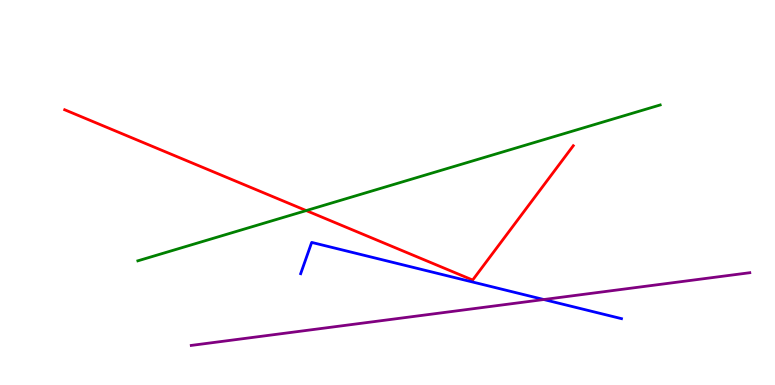[{'lines': ['blue', 'red'], 'intersections': []}, {'lines': ['green', 'red'], 'intersections': [{'x': 3.95, 'y': 4.53}]}, {'lines': ['purple', 'red'], 'intersections': []}, {'lines': ['blue', 'green'], 'intersections': []}, {'lines': ['blue', 'purple'], 'intersections': [{'x': 7.02, 'y': 2.22}]}, {'lines': ['green', 'purple'], 'intersections': []}]